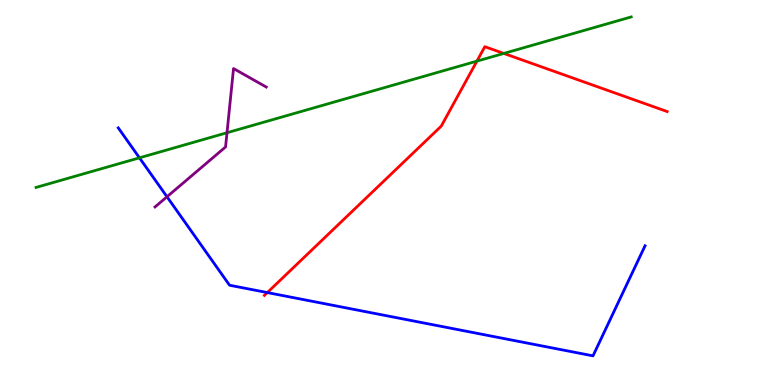[{'lines': ['blue', 'red'], 'intersections': [{'x': 3.45, 'y': 2.4}]}, {'lines': ['green', 'red'], 'intersections': [{'x': 6.15, 'y': 8.41}, {'x': 6.5, 'y': 8.61}]}, {'lines': ['purple', 'red'], 'intersections': []}, {'lines': ['blue', 'green'], 'intersections': [{'x': 1.8, 'y': 5.9}]}, {'lines': ['blue', 'purple'], 'intersections': [{'x': 2.15, 'y': 4.89}]}, {'lines': ['green', 'purple'], 'intersections': [{'x': 2.93, 'y': 6.55}]}]